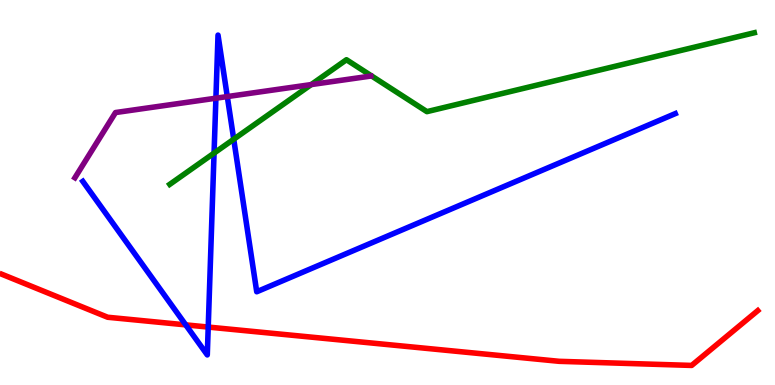[{'lines': ['blue', 'red'], 'intersections': [{'x': 2.4, 'y': 1.56}, {'x': 2.69, 'y': 1.5}]}, {'lines': ['green', 'red'], 'intersections': []}, {'lines': ['purple', 'red'], 'intersections': []}, {'lines': ['blue', 'green'], 'intersections': [{'x': 2.76, 'y': 6.02}, {'x': 3.02, 'y': 6.38}]}, {'lines': ['blue', 'purple'], 'intersections': [{'x': 2.79, 'y': 7.45}, {'x': 2.93, 'y': 7.49}]}, {'lines': ['green', 'purple'], 'intersections': [{'x': 4.02, 'y': 7.8}]}]